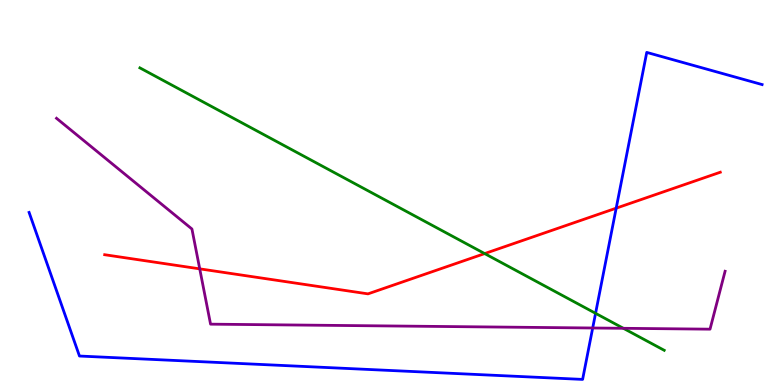[{'lines': ['blue', 'red'], 'intersections': [{'x': 7.95, 'y': 4.59}]}, {'lines': ['green', 'red'], 'intersections': [{'x': 6.25, 'y': 3.41}]}, {'lines': ['purple', 'red'], 'intersections': [{'x': 2.58, 'y': 3.02}]}, {'lines': ['blue', 'green'], 'intersections': [{'x': 7.68, 'y': 1.86}]}, {'lines': ['blue', 'purple'], 'intersections': [{'x': 7.65, 'y': 1.48}]}, {'lines': ['green', 'purple'], 'intersections': [{'x': 8.04, 'y': 1.47}]}]